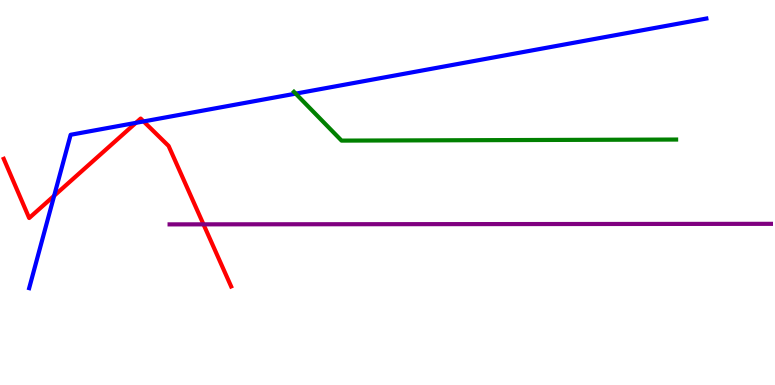[{'lines': ['blue', 'red'], 'intersections': [{'x': 0.699, 'y': 4.92}, {'x': 1.75, 'y': 6.81}, {'x': 1.85, 'y': 6.85}]}, {'lines': ['green', 'red'], 'intersections': []}, {'lines': ['purple', 'red'], 'intersections': [{'x': 2.63, 'y': 4.17}]}, {'lines': ['blue', 'green'], 'intersections': [{'x': 3.82, 'y': 7.57}]}, {'lines': ['blue', 'purple'], 'intersections': []}, {'lines': ['green', 'purple'], 'intersections': []}]